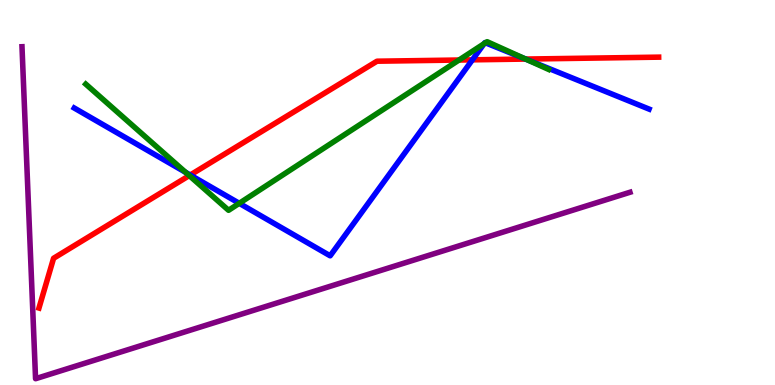[{'lines': ['blue', 'red'], 'intersections': [{'x': 2.45, 'y': 5.45}, {'x': 6.1, 'y': 8.45}, {'x': 6.78, 'y': 8.47}]}, {'lines': ['green', 'red'], 'intersections': [{'x': 2.44, 'y': 5.44}, {'x': 5.92, 'y': 8.44}, {'x': 6.78, 'y': 8.47}]}, {'lines': ['purple', 'red'], 'intersections': []}, {'lines': ['blue', 'green'], 'intersections': [{'x': 2.39, 'y': 5.52}, {'x': 3.09, 'y': 4.72}, {'x': 6.25, 'y': 8.87}, {'x': 6.26, 'y': 8.89}, {'x': 6.79, 'y': 8.46}]}, {'lines': ['blue', 'purple'], 'intersections': []}, {'lines': ['green', 'purple'], 'intersections': []}]